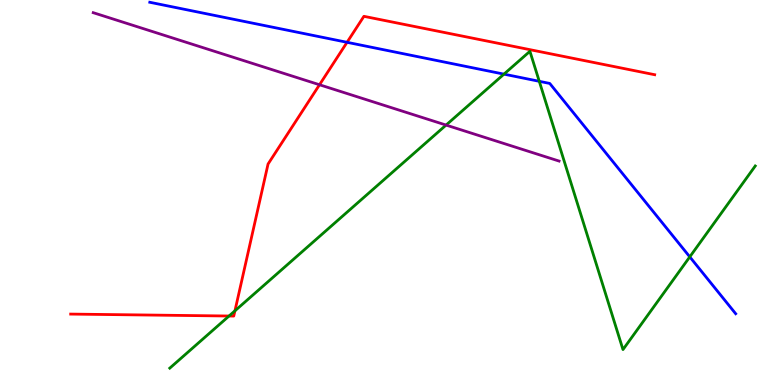[{'lines': ['blue', 'red'], 'intersections': [{'x': 4.48, 'y': 8.9}]}, {'lines': ['green', 'red'], 'intersections': [{'x': 2.96, 'y': 1.79}, {'x': 3.03, 'y': 1.93}]}, {'lines': ['purple', 'red'], 'intersections': [{'x': 4.12, 'y': 7.8}]}, {'lines': ['blue', 'green'], 'intersections': [{'x': 6.5, 'y': 8.07}, {'x': 6.96, 'y': 7.89}, {'x': 8.9, 'y': 3.33}]}, {'lines': ['blue', 'purple'], 'intersections': []}, {'lines': ['green', 'purple'], 'intersections': [{'x': 5.76, 'y': 6.75}]}]